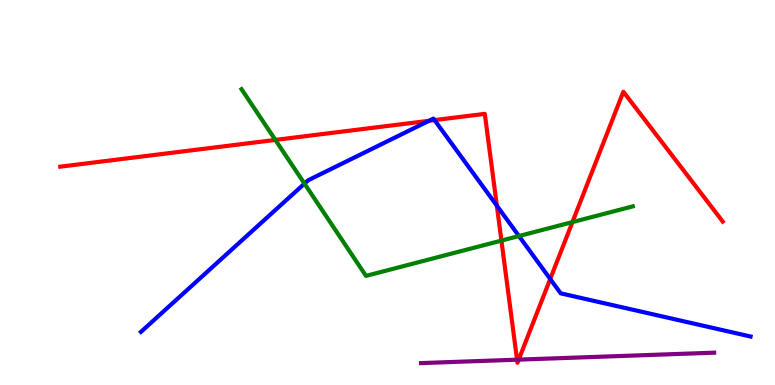[{'lines': ['blue', 'red'], 'intersections': [{'x': 5.54, 'y': 6.86}, {'x': 5.61, 'y': 6.88}, {'x': 6.41, 'y': 4.66}, {'x': 7.1, 'y': 2.75}]}, {'lines': ['green', 'red'], 'intersections': [{'x': 3.55, 'y': 6.37}, {'x': 6.47, 'y': 3.75}, {'x': 7.39, 'y': 4.23}]}, {'lines': ['purple', 'red'], 'intersections': [{'x': 6.67, 'y': 0.657}, {'x': 6.69, 'y': 0.659}]}, {'lines': ['blue', 'green'], 'intersections': [{'x': 3.93, 'y': 5.23}, {'x': 6.7, 'y': 3.87}]}, {'lines': ['blue', 'purple'], 'intersections': []}, {'lines': ['green', 'purple'], 'intersections': []}]